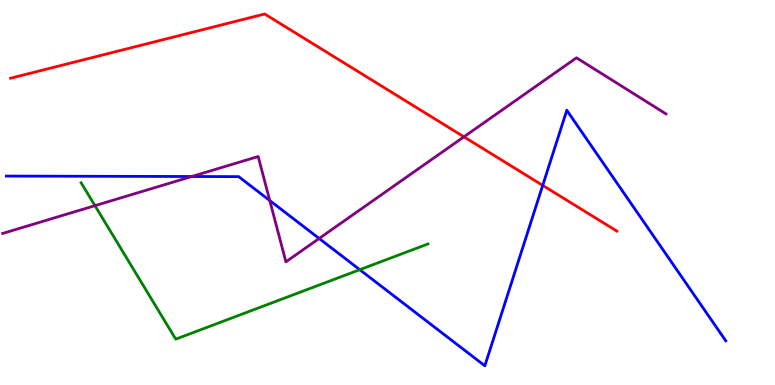[{'lines': ['blue', 'red'], 'intersections': [{'x': 7.0, 'y': 5.18}]}, {'lines': ['green', 'red'], 'intersections': []}, {'lines': ['purple', 'red'], 'intersections': [{'x': 5.99, 'y': 6.45}]}, {'lines': ['blue', 'green'], 'intersections': [{'x': 4.64, 'y': 2.99}]}, {'lines': ['blue', 'purple'], 'intersections': [{'x': 2.47, 'y': 5.42}, {'x': 3.48, 'y': 4.79}, {'x': 4.12, 'y': 3.81}]}, {'lines': ['green', 'purple'], 'intersections': [{'x': 1.23, 'y': 4.66}]}]